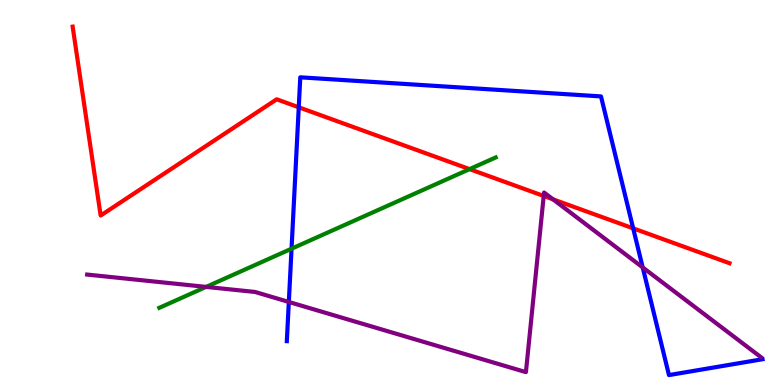[{'lines': ['blue', 'red'], 'intersections': [{'x': 3.85, 'y': 7.21}, {'x': 8.17, 'y': 4.07}]}, {'lines': ['green', 'red'], 'intersections': [{'x': 6.06, 'y': 5.61}]}, {'lines': ['purple', 'red'], 'intersections': [{'x': 7.02, 'y': 4.91}, {'x': 7.14, 'y': 4.82}]}, {'lines': ['blue', 'green'], 'intersections': [{'x': 3.76, 'y': 3.54}]}, {'lines': ['blue', 'purple'], 'intersections': [{'x': 3.73, 'y': 2.16}, {'x': 8.29, 'y': 3.05}]}, {'lines': ['green', 'purple'], 'intersections': [{'x': 2.66, 'y': 2.55}]}]